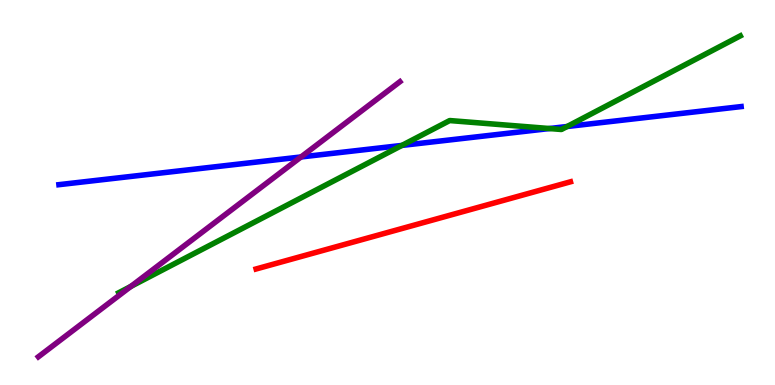[{'lines': ['blue', 'red'], 'intersections': []}, {'lines': ['green', 'red'], 'intersections': []}, {'lines': ['purple', 'red'], 'intersections': []}, {'lines': ['blue', 'green'], 'intersections': [{'x': 5.19, 'y': 6.22}, {'x': 7.09, 'y': 6.66}, {'x': 7.32, 'y': 6.71}]}, {'lines': ['blue', 'purple'], 'intersections': [{'x': 3.88, 'y': 5.92}]}, {'lines': ['green', 'purple'], 'intersections': [{'x': 1.69, 'y': 2.56}]}]